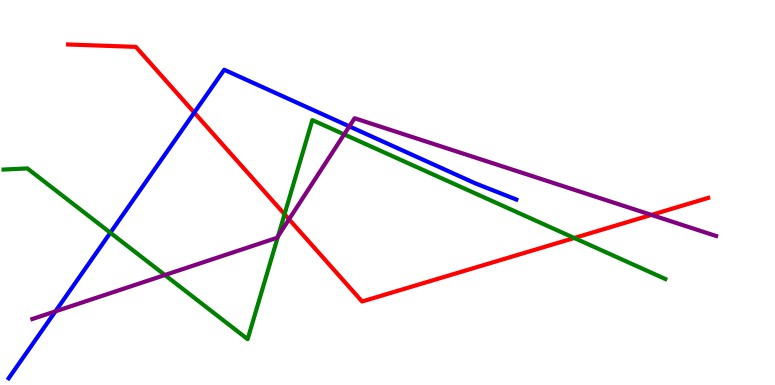[{'lines': ['blue', 'red'], 'intersections': [{'x': 2.51, 'y': 7.07}]}, {'lines': ['green', 'red'], 'intersections': [{'x': 3.67, 'y': 4.44}, {'x': 7.41, 'y': 3.82}]}, {'lines': ['purple', 'red'], 'intersections': [{'x': 3.73, 'y': 4.3}, {'x': 8.41, 'y': 4.42}]}, {'lines': ['blue', 'green'], 'intersections': [{'x': 1.42, 'y': 3.95}]}, {'lines': ['blue', 'purple'], 'intersections': [{'x': 0.715, 'y': 1.91}, {'x': 4.51, 'y': 6.72}]}, {'lines': ['green', 'purple'], 'intersections': [{'x': 2.13, 'y': 2.86}, {'x': 3.59, 'y': 3.86}, {'x': 4.44, 'y': 6.51}]}]